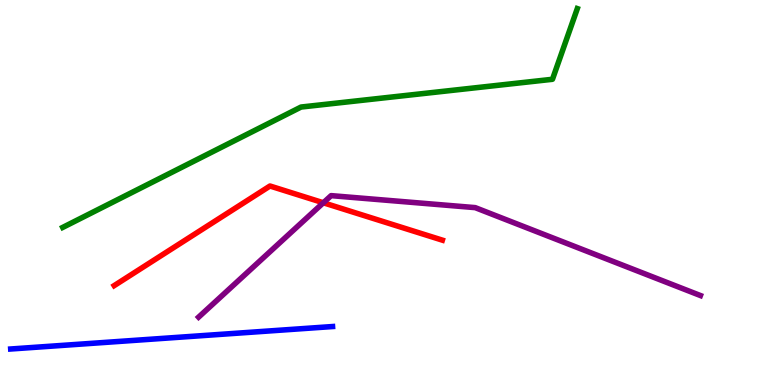[{'lines': ['blue', 'red'], 'intersections': []}, {'lines': ['green', 'red'], 'intersections': []}, {'lines': ['purple', 'red'], 'intersections': [{'x': 4.17, 'y': 4.73}]}, {'lines': ['blue', 'green'], 'intersections': []}, {'lines': ['blue', 'purple'], 'intersections': []}, {'lines': ['green', 'purple'], 'intersections': []}]